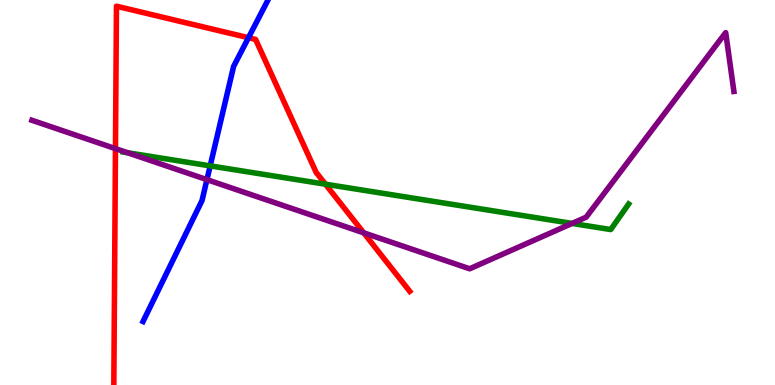[{'lines': ['blue', 'red'], 'intersections': [{'x': 3.21, 'y': 9.02}]}, {'lines': ['green', 'red'], 'intersections': [{'x': 4.2, 'y': 5.22}]}, {'lines': ['purple', 'red'], 'intersections': [{'x': 1.49, 'y': 6.14}, {'x': 4.69, 'y': 3.95}]}, {'lines': ['blue', 'green'], 'intersections': [{'x': 2.71, 'y': 5.69}]}, {'lines': ['blue', 'purple'], 'intersections': [{'x': 2.67, 'y': 5.33}]}, {'lines': ['green', 'purple'], 'intersections': [{'x': 1.65, 'y': 6.03}, {'x': 7.38, 'y': 4.2}]}]